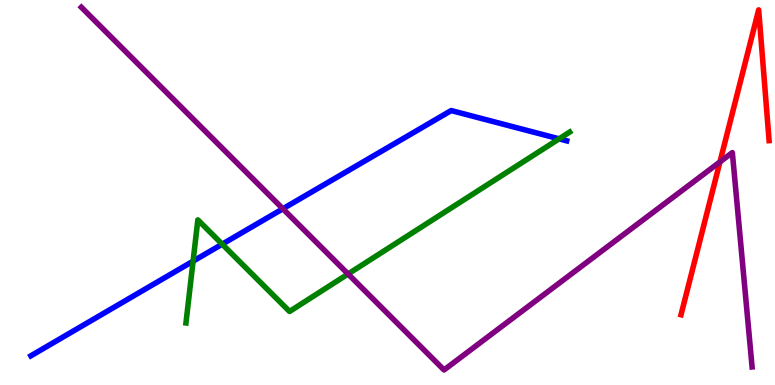[{'lines': ['blue', 'red'], 'intersections': []}, {'lines': ['green', 'red'], 'intersections': []}, {'lines': ['purple', 'red'], 'intersections': [{'x': 9.29, 'y': 5.79}]}, {'lines': ['blue', 'green'], 'intersections': [{'x': 2.49, 'y': 3.22}, {'x': 2.87, 'y': 3.66}, {'x': 7.21, 'y': 6.39}]}, {'lines': ['blue', 'purple'], 'intersections': [{'x': 3.65, 'y': 4.58}]}, {'lines': ['green', 'purple'], 'intersections': [{'x': 4.49, 'y': 2.88}]}]